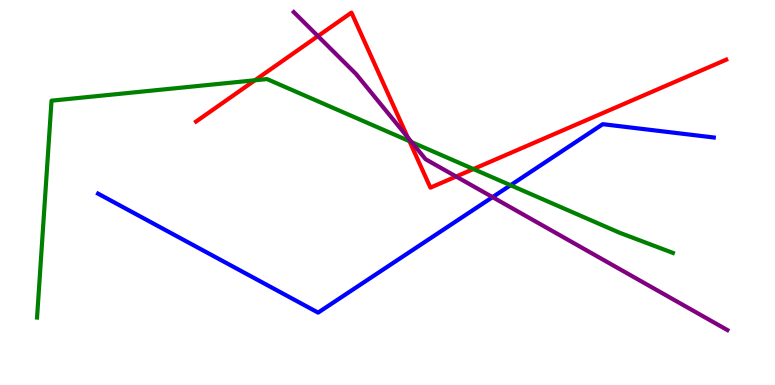[{'lines': ['blue', 'red'], 'intersections': []}, {'lines': ['green', 'red'], 'intersections': [{'x': 3.29, 'y': 7.92}, {'x': 5.28, 'y': 6.33}, {'x': 6.11, 'y': 5.61}]}, {'lines': ['purple', 'red'], 'intersections': [{'x': 4.1, 'y': 9.06}, {'x': 5.26, 'y': 6.43}, {'x': 5.89, 'y': 5.42}]}, {'lines': ['blue', 'green'], 'intersections': [{'x': 6.59, 'y': 5.19}]}, {'lines': ['blue', 'purple'], 'intersections': [{'x': 6.36, 'y': 4.88}]}, {'lines': ['green', 'purple'], 'intersections': [{'x': 5.31, 'y': 6.31}]}]